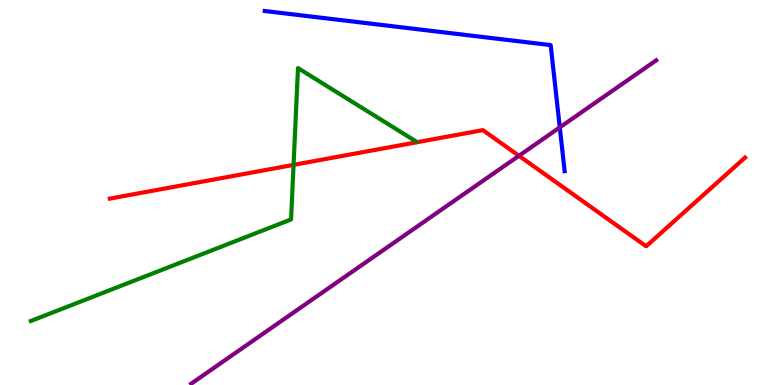[{'lines': ['blue', 'red'], 'intersections': []}, {'lines': ['green', 'red'], 'intersections': [{'x': 3.79, 'y': 5.72}]}, {'lines': ['purple', 'red'], 'intersections': [{'x': 6.7, 'y': 5.95}]}, {'lines': ['blue', 'green'], 'intersections': []}, {'lines': ['blue', 'purple'], 'intersections': [{'x': 7.22, 'y': 6.69}]}, {'lines': ['green', 'purple'], 'intersections': []}]